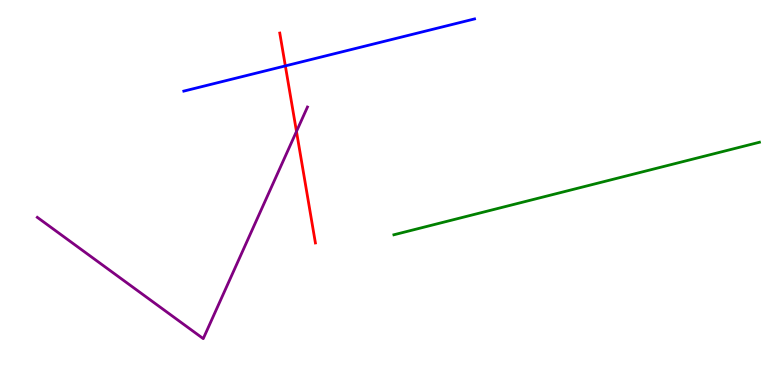[{'lines': ['blue', 'red'], 'intersections': [{'x': 3.68, 'y': 8.29}]}, {'lines': ['green', 'red'], 'intersections': []}, {'lines': ['purple', 'red'], 'intersections': [{'x': 3.83, 'y': 6.59}]}, {'lines': ['blue', 'green'], 'intersections': []}, {'lines': ['blue', 'purple'], 'intersections': []}, {'lines': ['green', 'purple'], 'intersections': []}]